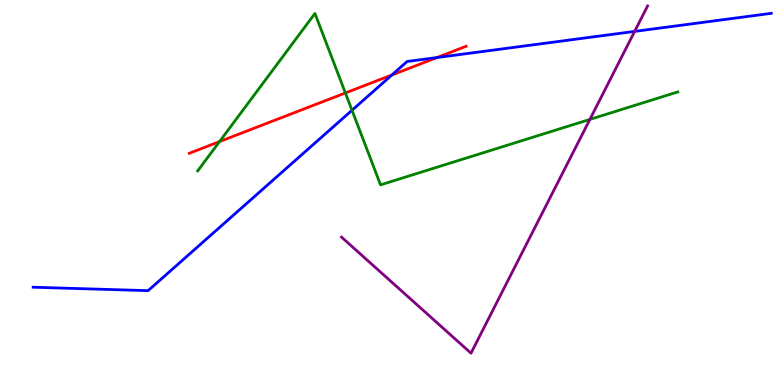[{'lines': ['blue', 'red'], 'intersections': [{'x': 5.06, 'y': 8.05}, {'x': 5.64, 'y': 8.51}]}, {'lines': ['green', 'red'], 'intersections': [{'x': 2.83, 'y': 6.32}, {'x': 4.46, 'y': 7.59}]}, {'lines': ['purple', 'red'], 'intersections': []}, {'lines': ['blue', 'green'], 'intersections': [{'x': 4.54, 'y': 7.14}]}, {'lines': ['blue', 'purple'], 'intersections': [{'x': 8.19, 'y': 9.18}]}, {'lines': ['green', 'purple'], 'intersections': [{'x': 7.61, 'y': 6.9}]}]